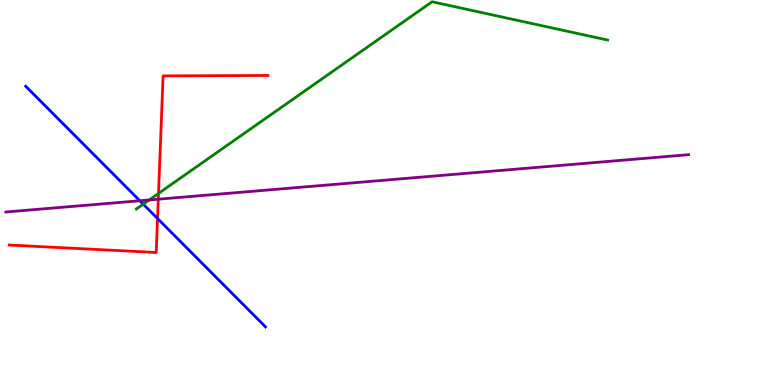[{'lines': ['blue', 'red'], 'intersections': [{'x': 2.03, 'y': 4.32}]}, {'lines': ['green', 'red'], 'intersections': [{'x': 2.05, 'y': 4.98}]}, {'lines': ['purple', 'red'], 'intersections': [{'x': 2.04, 'y': 4.83}]}, {'lines': ['blue', 'green'], 'intersections': [{'x': 1.85, 'y': 4.7}]}, {'lines': ['blue', 'purple'], 'intersections': [{'x': 1.8, 'y': 4.79}]}, {'lines': ['green', 'purple'], 'intersections': [{'x': 1.92, 'y': 4.81}]}]